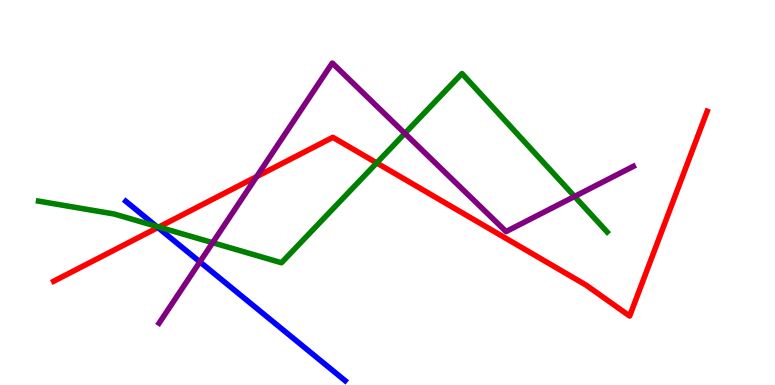[{'lines': ['blue', 'red'], 'intersections': [{'x': 2.04, 'y': 4.09}]}, {'lines': ['green', 'red'], 'intersections': [{'x': 2.05, 'y': 4.1}, {'x': 4.86, 'y': 5.77}]}, {'lines': ['purple', 'red'], 'intersections': [{'x': 3.31, 'y': 5.41}]}, {'lines': ['blue', 'green'], 'intersections': [{'x': 2.02, 'y': 4.12}]}, {'lines': ['blue', 'purple'], 'intersections': [{'x': 2.58, 'y': 3.2}]}, {'lines': ['green', 'purple'], 'intersections': [{'x': 2.74, 'y': 3.7}, {'x': 5.22, 'y': 6.53}, {'x': 7.41, 'y': 4.9}]}]